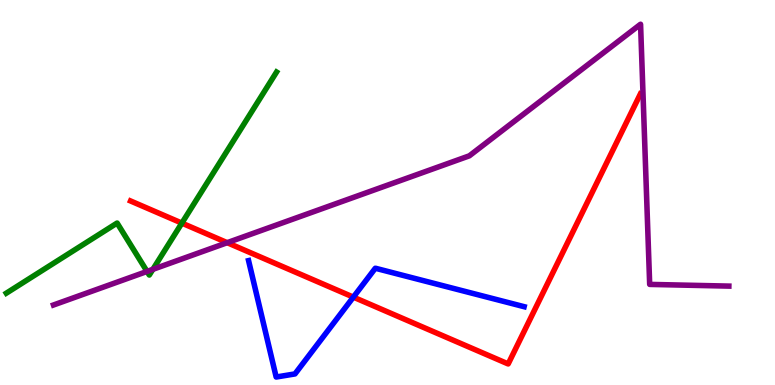[{'lines': ['blue', 'red'], 'intersections': [{'x': 4.56, 'y': 2.28}]}, {'lines': ['green', 'red'], 'intersections': [{'x': 2.35, 'y': 4.2}]}, {'lines': ['purple', 'red'], 'intersections': [{'x': 2.93, 'y': 3.7}]}, {'lines': ['blue', 'green'], 'intersections': []}, {'lines': ['blue', 'purple'], 'intersections': []}, {'lines': ['green', 'purple'], 'intersections': [{'x': 1.9, 'y': 2.95}, {'x': 1.97, 'y': 3.0}]}]